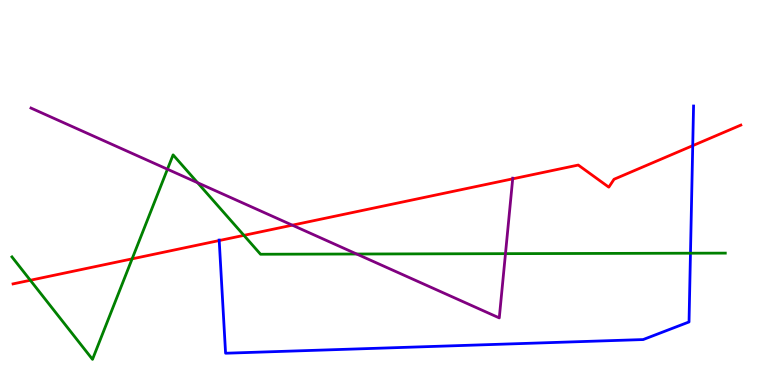[{'lines': ['blue', 'red'], 'intersections': [{'x': 2.83, 'y': 3.75}, {'x': 8.94, 'y': 6.22}]}, {'lines': ['green', 'red'], 'intersections': [{'x': 0.391, 'y': 2.72}, {'x': 1.7, 'y': 3.28}, {'x': 3.15, 'y': 3.89}]}, {'lines': ['purple', 'red'], 'intersections': [{'x': 3.77, 'y': 4.15}, {'x': 6.62, 'y': 5.35}]}, {'lines': ['blue', 'green'], 'intersections': [{'x': 8.91, 'y': 3.42}]}, {'lines': ['blue', 'purple'], 'intersections': []}, {'lines': ['green', 'purple'], 'intersections': [{'x': 2.16, 'y': 5.6}, {'x': 2.55, 'y': 5.25}, {'x': 4.6, 'y': 3.4}, {'x': 6.52, 'y': 3.41}]}]